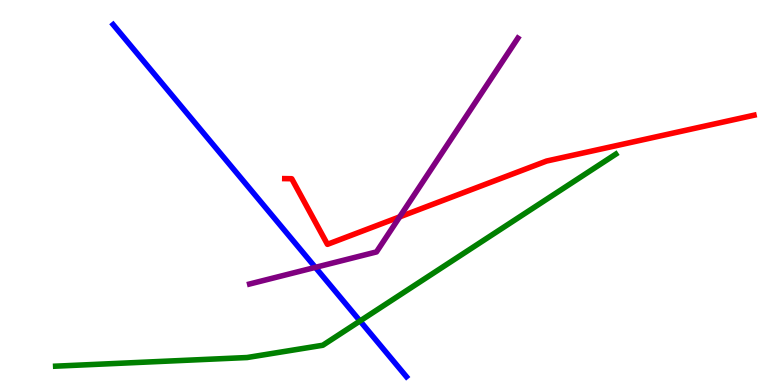[{'lines': ['blue', 'red'], 'intersections': []}, {'lines': ['green', 'red'], 'intersections': []}, {'lines': ['purple', 'red'], 'intersections': [{'x': 5.16, 'y': 4.37}]}, {'lines': ['blue', 'green'], 'intersections': [{'x': 4.65, 'y': 1.66}]}, {'lines': ['blue', 'purple'], 'intersections': [{'x': 4.07, 'y': 3.06}]}, {'lines': ['green', 'purple'], 'intersections': []}]